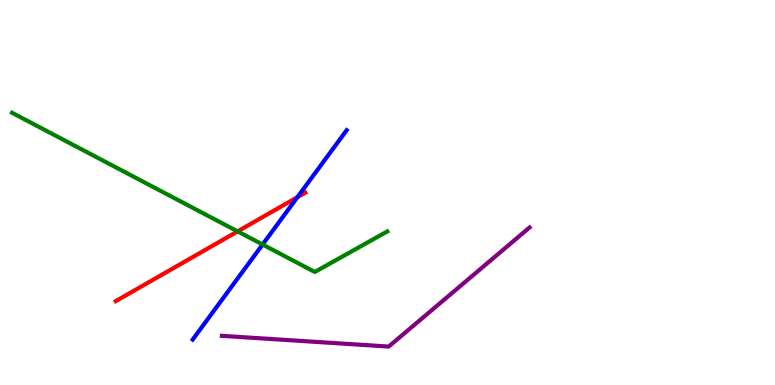[{'lines': ['blue', 'red'], 'intersections': [{'x': 3.84, 'y': 4.88}]}, {'lines': ['green', 'red'], 'intersections': [{'x': 3.07, 'y': 3.99}]}, {'lines': ['purple', 'red'], 'intersections': []}, {'lines': ['blue', 'green'], 'intersections': [{'x': 3.39, 'y': 3.65}]}, {'lines': ['blue', 'purple'], 'intersections': []}, {'lines': ['green', 'purple'], 'intersections': []}]